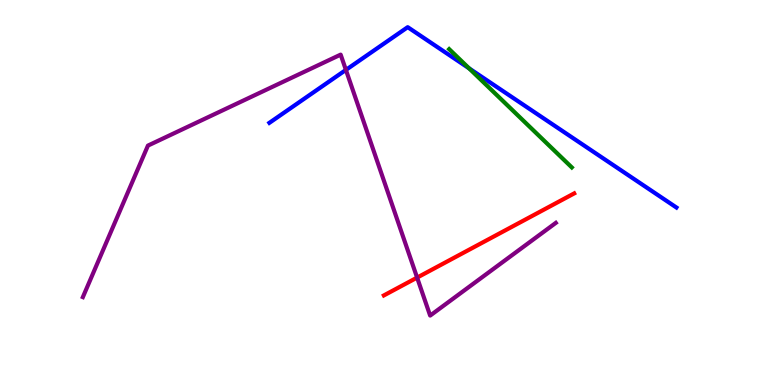[{'lines': ['blue', 'red'], 'intersections': []}, {'lines': ['green', 'red'], 'intersections': []}, {'lines': ['purple', 'red'], 'intersections': [{'x': 5.38, 'y': 2.79}]}, {'lines': ['blue', 'green'], 'intersections': [{'x': 6.05, 'y': 8.22}]}, {'lines': ['blue', 'purple'], 'intersections': [{'x': 4.46, 'y': 8.18}]}, {'lines': ['green', 'purple'], 'intersections': []}]